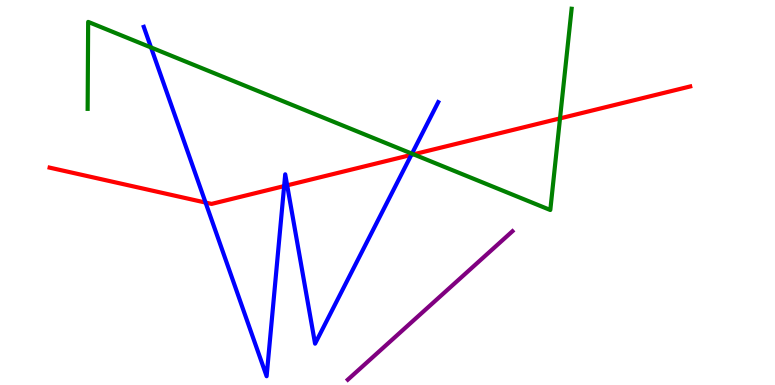[{'lines': ['blue', 'red'], 'intersections': [{'x': 2.65, 'y': 4.74}, {'x': 3.67, 'y': 5.17}, {'x': 3.71, 'y': 5.19}, {'x': 5.31, 'y': 5.98}]}, {'lines': ['green', 'red'], 'intersections': [{'x': 5.34, 'y': 5.99}, {'x': 7.23, 'y': 6.92}]}, {'lines': ['purple', 'red'], 'intersections': []}, {'lines': ['blue', 'green'], 'intersections': [{'x': 1.95, 'y': 8.77}, {'x': 5.32, 'y': 6.01}]}, {'lines': ['blue', 'purple'], 'intersections': []}, {'lines': ['green', 'purple'], 'intersections': []}]